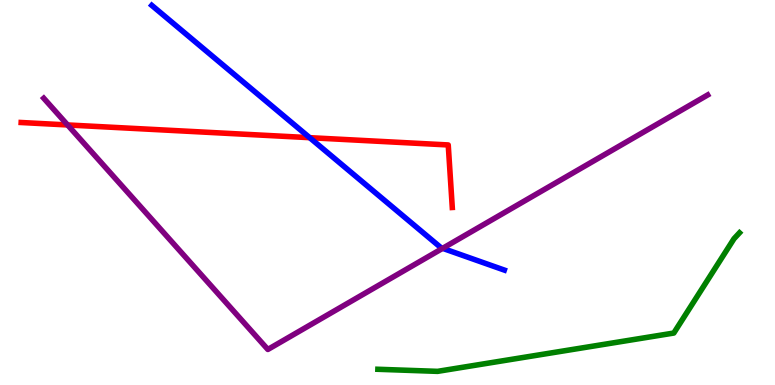[{'lines': ['blue', 'red'], 'intersections': [{'x': 4.0, 'y': 6.42}]}, {'lines': ['green', 'red'], 'intersections': []}, {'lines': ['purple', 'red'], 'intersections': [{'x': 0.872, 'y': 6.75}]}, {'lines': ['blue', 'green'], 'intersections': []}, {'lines': ['blue', 'purple'], 'intersections': [{'x': 5.71, 'y': 3.55}]}, {'lines': ['green', 'purple'], 'intersections': []}]